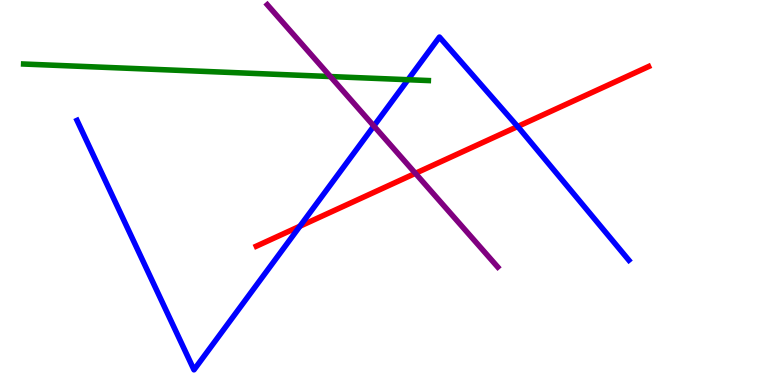[{'lines': ['blue', 'red'], 'intersections': [{'x': 3.87, 'y': 4.12}, {'x': 6.68, 'y': 6.71}]}, {'lines': ['green', 'red'], 'intersections': []}, {'lines': ['purple', 'red'], 'intersections': [{'x': 5.36, 'y': 5.5}]}, {'lines': ['blue', 'green'], 'intersections': [{'x': 5.26, 'y': 7.93}]}, {'lines': ['blue', 'purple'], 'intersections': [{'x': 4.82, 'y': 6.73}]}, {'lines': ['green', 'purple'], 'intersections': [{'x': 4.26, 'y': 8.01}]}]